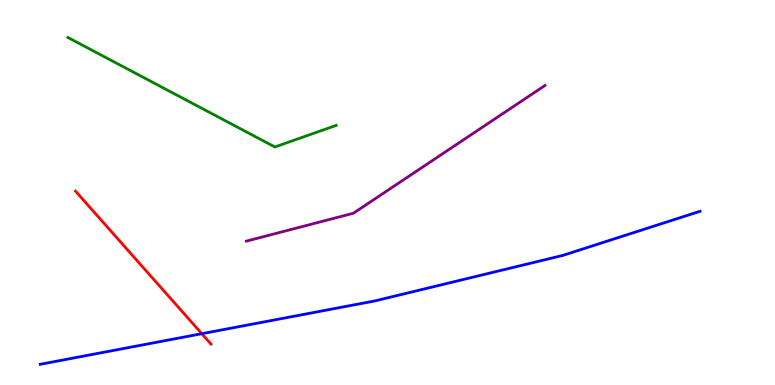[{'lines': ['blue', 'red'], 'intersections': [{'x': 2.6, 'y': 1.33}]}, {'lines': ['green', 'red'], 'intersections': []}, {'lines': ['purple', 'red'], 'intersections': []}, {'lines': ['blue', 'green'], 'intersections': []}, {'lines': ['blue', 'purple'], 'intersections': []}, {'lines': ['green', 'purple'], 'intersections': []}]